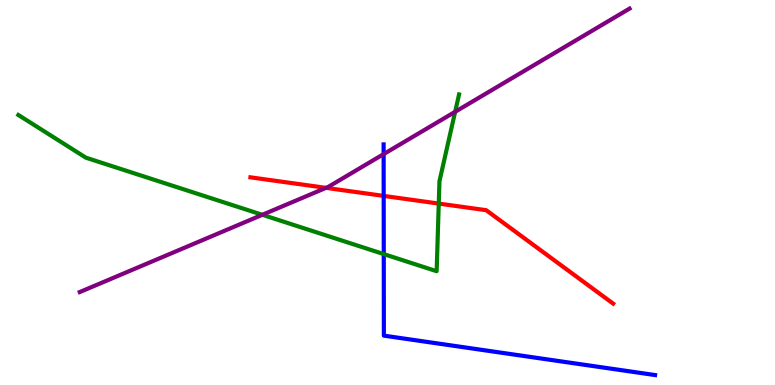[{'lines': ['blue', 'red'], 'intersections': [{'x': 4.95, 'y': 4.91}]}, {'lines': ['green', 'red'], 'intersections': [{'x': 5.66, 'y': 4.71}]}, {'lines': ['purple', 'red'], 'intersections': [{'x': 4.21, 'y': 5.12}]}, {'lines': ['blue', 'green'], 'intersections': [{'x': 4.95, 'y': 3.4}]}, {'lines': ['blue', 'purple'], 'intersections': [{'x': 4.95, 'y': 6.0}]}, {'lines': ['green', 'purple'], 'intersections': [{'x': 3.39, 'y': 4.42}, {'x': 5.87, 'y': 7.1}]}]